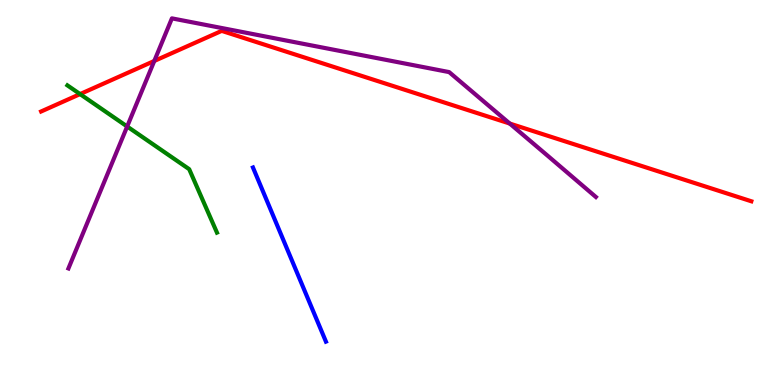[{'lines': ['blue', 'red'], 'intersections': []}, {'lines': ['green', 'red'], 'intersections': [{'x': 1.03, 'y': 7.56}]}, {'lines': ['purple', 'red'], 'intersections': [{'x': 1.99, 'y': 8.42}, {'x': 6.58, 'y': 6.79}]}, {'lines': ['blue', 'green'], 'intersections': []}, {'lines': ['blue', 'purple'], 'intersections': []}, {'lines': ['green', 'purple'], 'intersections': [{'x': 1.64, 'y': 6.71}]}]